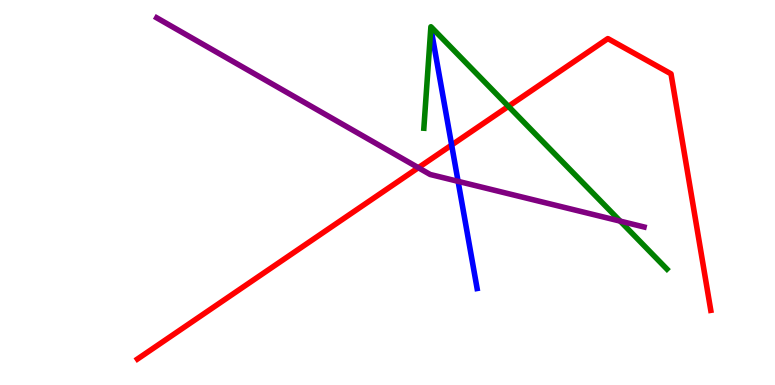[{'lines': ['blue', 'red'], 'intersections': [{'x': 5.83, 'y': 6.23}]}, {'lines': ['green', 'red'], 'intersections': [{'x': 6.56, 'y': 7.24}]}, {'lines': ['purple', 'red'], 'intersections': [{'x': 5.4, 'y': 5.64}]}, {'lines': ['blue', 'green'], 'intersections': []}, {'lines': ['blue', 'purple'], 'intersections': [{'x': 5.91, 'y': 5.29}]}, {'lines': ['green', 'purple'], 'intersections': [{'x': 8.0, 'y': 4.26}]}]